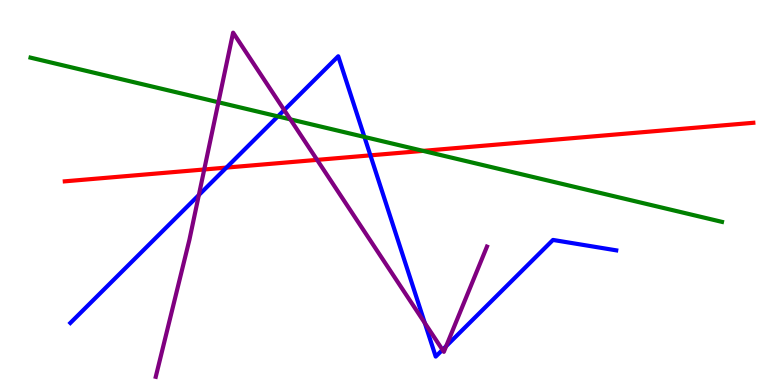[{'lines': ['blue', 'red'], 'intersections': [{'x': 2.92, 'y': 5.65}, {'x': 4.78, 'y': 5.97}]}, {'lines': ['green', 'red'], 'intersections': [{'x': 5.46, 'y': 6.08}]}, {'lines': ['purple', 'red'], 'intersections': [{'x': 2.64, 'y': 5.6}, {'x': 4.09, 'y': 5.85}]}, {'lines': ['blue', 'green'], 'intersections': [{'x': 3.59, 'y': 6.98}, {'x': 4.7, 'y': 6.44}]}, {'lines': ['blue', 'purple'], 'intersections': [{'x': 2.57, 'y': 4.93}, {'x': 3.67, 'y': 7.14}, {'x': 5.48, 'y': 1.61}, {'x': 5.71, 'y': 0.914}, {'x': 5.76, 'y': 1.01}]}, {'lines': ['green', 'purple'], 'intersections': [{'x': 2.82, 'y': 7.34}, {'x': 3.75, 'y': 6.9}]}]